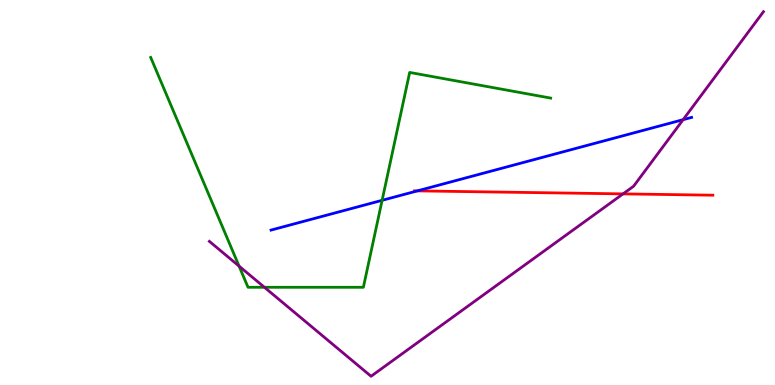[{'lines': ['blue', 'red'], 'intersections': [{'x': 5.39, 'y': 5.04}]}, {'lines': ['green', 'red'], 'intersections': []}, {'lines': ['purple', 'red'], 'intersections': [{'x': 8.04, 'y': 4.96}]}, {'lines': ['blue', 'green'], 'intersections': [{'x': 4.93, 'y': 4.8}]}, {'lines': ['blue', 'purple'], 'intersections': [{'x': 8.81, 'y': 6.89}]}, {'lines': ['green', 'purple'], 'intersections': [{'x': 3.08, 'y': 3.09}, {'x': 3.41, 'y': 2.54}]}]